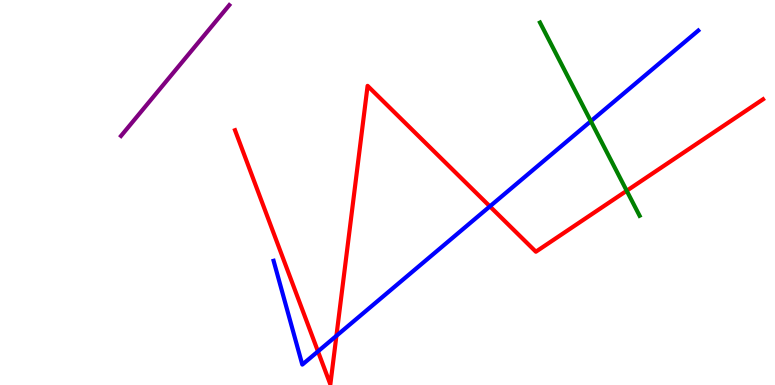[{'lines': ['blue', 'red'], 'intersections': [{'x': 4.1, 'y': 0.873}, {'x': 4.34, 'y': 1.28}, {'x': 6.32, 'y': 4.64}]}, {'lines': ['green', 'red'], 'intersections': [{'x': 8.09, 'y': 5.05}]}, {'lines': ['purple', 'red'], 'intersections': []}, {'lines': ['blue', 'green'], 'intersections': [{'x': 7.62, 'y': 6.85}]}, {'lines': ['blue', 'purple'], 'intersections': []}, {'lines': ['green', 'purple'], 'intersections': []}]